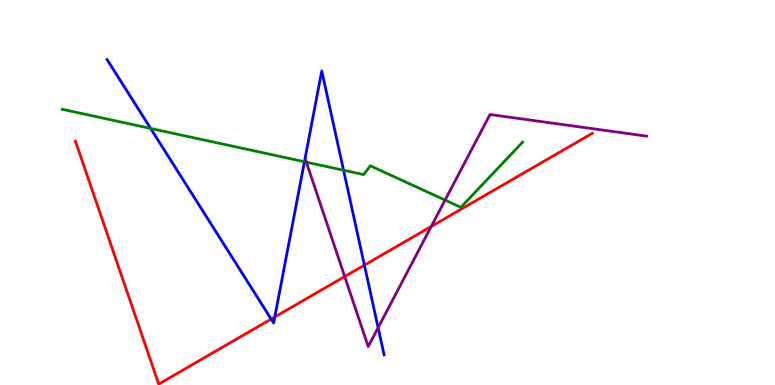[{'lines': ['blue', 'red'], 'intersections': [{'x': 3.5, 'y': 1.71}, {'x': 3.55, 'y': 1.77}, {'x': 4.7, 'y': 3.11}]}, {'lines': ['green', 'red'], 'intersections': []}, {'lines': ['purple', 'red'], 'intersections': [{'x': 4.45, 'y': 2.82}, {'x': 5.56, 'y': 4.12}]}, {'lines': ['blue', 'green'], 'intersections': [{'x': 1.94, 'y': 6.66}, {'x': 3.93, 'y': 5.8}, {'x': 4.43, 'y': 5.58}]}, {'lines': ['blue', 'purple'], 'intersections': [{'x': 4.88, 'y': 1.49}]}, {'lines': ['green', 'purple'], 'intersections': [{'x': 3.95, 'y': 5.79}, {'x': 5.74, 'y': 4.8}]}]